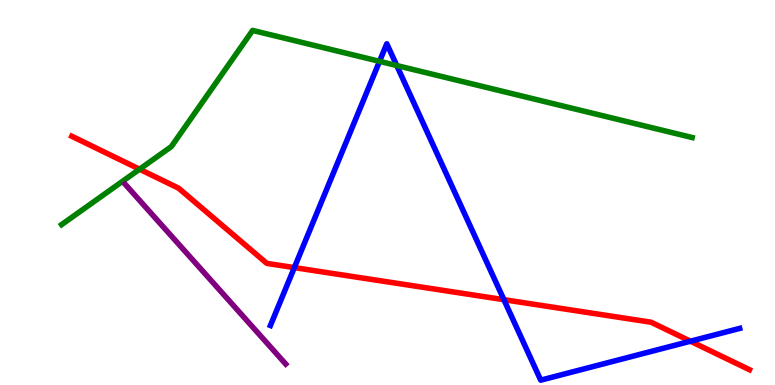[{'lines': ['blue', 'red'], 'intersections': [{'x': 3.8, 'y': 3.05}, {'x': 6.5, 'y': 2.22}, {'x': 8.91, 'y': 1.14}]}, {'lines': ['green', 'red'], 'intersections': [{'x': 1.8, 'y': 5.6}]}, {'lines': ['purple', 'red'], 'intersections': []}, {'lines': ['blue', 'green'], 'intersections': [{'x': 4.9, 'y': 8.41}, {'x': 5.12, 'y': 8.3}]}, {'lines': ['blue', 'purple'], 'intersections': []}, {'lines': ['green', 'purple'], 'intersections': []}]